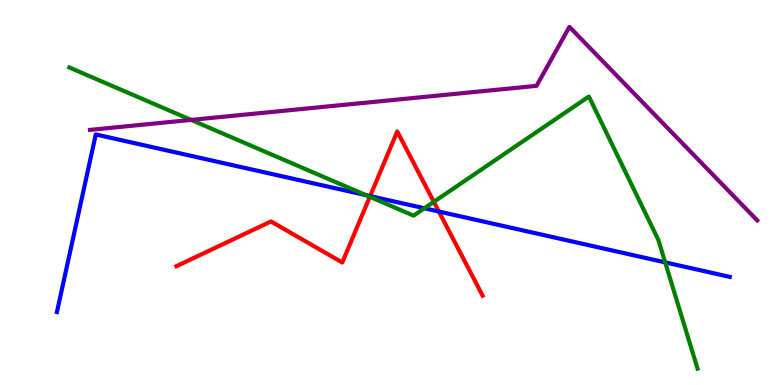[{'lines': ['blue', 'red'], 'intersections': [{'x': 4.78, 'y': 4.91}, {'x': 5.66, 'y': 4.51}]}, {'lines': ['green', 'red'], 'intersections': [{'x': 4.77, 'y': 4.89}, {'x': 5.6, 'y': 4.76}]}, {'lines': ['purple', 'red'], 'intersections': []}, {'lines': ['blue', 'green'], 'intersections': [{'x': 4.72, 'y': 4.93}, {'x': 5.48, 'y': 4.59}, {'x': 8.58, 'y': 3.19}]}, {'lines': ['blue', 'purple'], 'intersections': []}, {'lines': ['green', 'purple'], 'intersections': [{'x': 2.47, 'y': 6.89}]}]